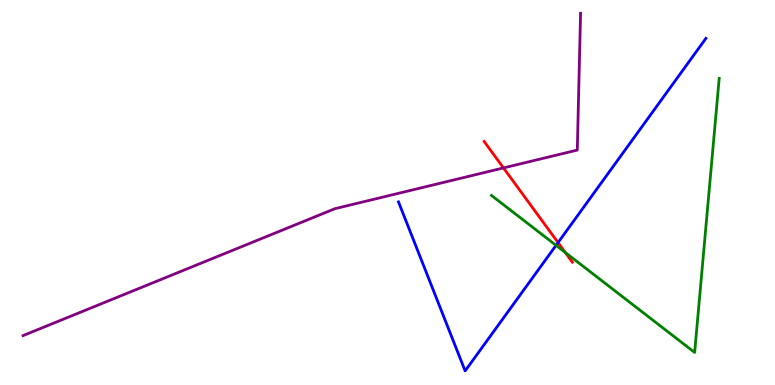[{'lines': ['blue', 'red'], 'intersections': [{'x': 7.2, 'y': 3.7}]}, {'lines': ['green', 'red'], 'intersections': [{'x': 7.29, 'y': 3.44}]}, {'lines': ['purple', 'red'], 'intersections': [{'x': 6.5, 'y': 5.64}]}, {'lines': ['blue', 'green'], 'intersections': [{'x': 7.17, 'y': 3.63}]}, {'lines': ['blue', 'purple'], 'intersections': []}, {'lines': ['green', 'purple'], 'intersections': []}]